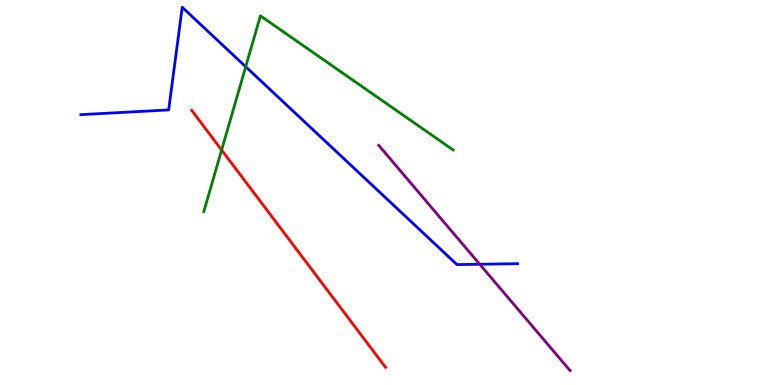[{'lines': ['blue', 'red'], 'intersections': []}, {'lines': ['green', 'red'], 'intersections': [{'x': 2.86, 'y': 6.1}]}, {'lines': ['purple', 'red'], 'intersections': []}, {'lines': ['blue', 'green'], 'intersections': [{'x': 3.17, 'y': 8.27}]}, {'lines': ['blue', 'purple'], 'intersections': [{'x': 6.19, 'y': 3.14}]}, {'lines': ['green', 'purple'], 'intersections': []}]